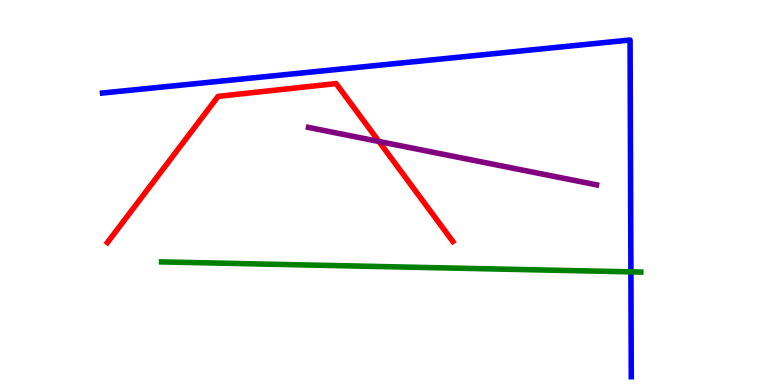[{'lines': ['blue', 'red'], 'intersections': []}, {'lines': ['green', 'red'], 'intersections': []}, {'lines': ['purple', 'red'], 'intersections': [{'x': 4.89, 'y': 6.33}]}, {'lines': ['blue', 'green'], 'intersections': [{'x': 8.14, 'y': 2.94}]}, {'lines': ['blue', 'purple'], 'intersections': []}, {'lines': ['green', 'purple'], 'intersections': []}]